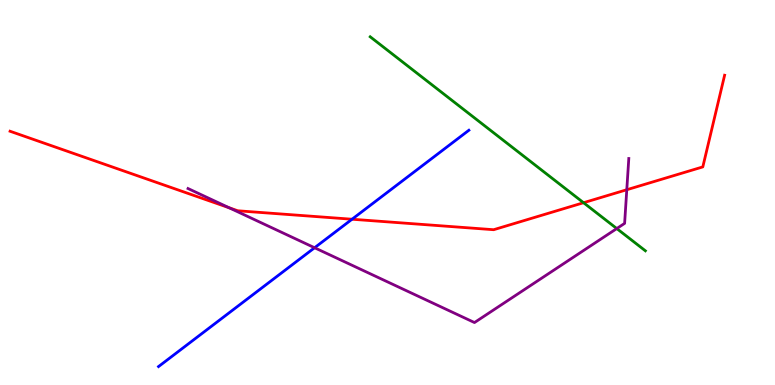[{'lines': ['blue', 'red'], 'intersections': [{'x': 4.54, 'y': 4.31}]}, {'lines': ['green', 'red'], 'intersections': [{'x': 7.53, 'y': 4.73}]}, {'lines': ['purple', 'red'], 'intersections': [{'x': 2.96, 'y': 4.6}, {'x': 8.09, 'y': 5.07}]}, {'lines': ['blue', 'green'], 'intersections': []}, {'lines': ['blue', 'purple'], 'intersections': [{'x': 4.06, 'y': 3.57}]}, {'lines': ['green', 'purple'], 'intersections': [{'x': 7.96, 'y': 4.06}]}]